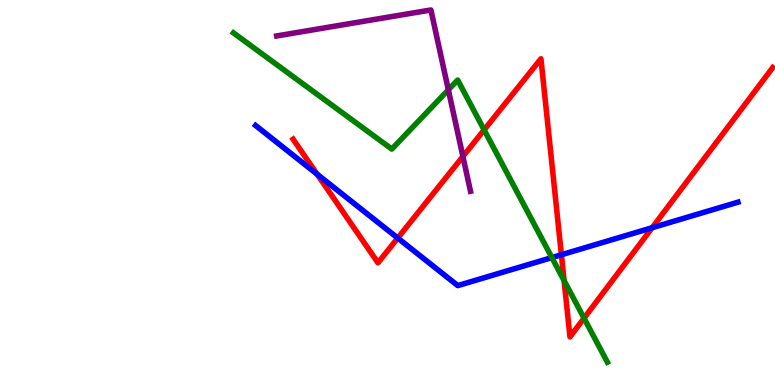[{'lines': ['blue', 'red'], 'intersections': [{'x': 4.09, 'y': 5.47}, {'x': 5.13, 'y': 3.82}, {'x': 7.24, 'y': 3.38}, {'x': 8.41, 'y': 4.08}]}, {'lines': ['green', 'red'], 'intersections': [{'x': 6.25, 'y': 6.63}, {'x': 7.28, 'y': 2.71}, {'x': 7.54, 'y': 1.74}]}, {'lines': ['purple', 'red'], 'intersections': [{'x': 5.97, 'y': 5.94}]}, {'lines': ['blue', 'green'], 'intersections': [{'x': 7.12, 'y': 3.31}]}, {'lines': ['blue', 'purple'], 'intersections': []}, {'lines': ['green', 'purple'], 'intersections': [{'x': 5.79, 'y': 7.67}]}]